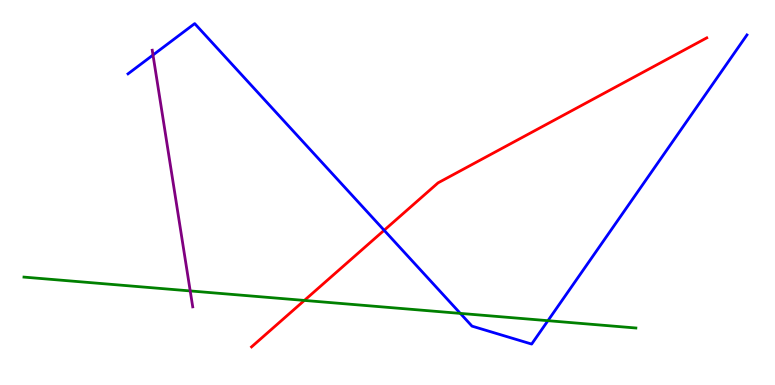[{'lines': ['blue', 'red'], 'intersections': [{'x': 4.96, 'y': 4.02}]}, {'lines': ['green', 'red'], 'intersections': [{'x': 3.93, 'y': 2.2}]}, {'lines': ['purple', 'red'], 'intersections': []}, {'lines': ['blue', 'green'], 'intersections': [{'x': 5.94, 'y': 1.86}, {'x': 7.07, 'y': 1.67}]}, {'lines': ['blue', 'purple'], 'intersections': [{'x': 1.97, 'y': 8.57}]}, {'lines': ['green', 'purple'], 'intersections': [{'x': 2.45, 'y': 2.44}]}]